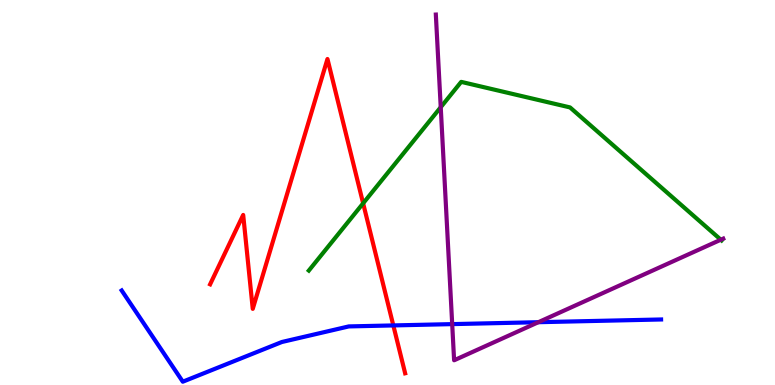[{'lines': ['blue', 'red'], 'intersections': [{'x': 5.08, 'y': 1.55}]}, {'lines': ['green', 'red'], 'intersections': [{'x': 4.69, 'y': 4.72}]}, {'lines': ['purple', 'red'], 'intersections': []}, {'lines': ['blue', 'green'], 'intersections': []}, {'lines': ['blue', 'purple'], 'intersections': [{'x': 5.83, 'y': 1.58}, {'x': 6.95, 'y': 1.63}]}, {'lines': ['green', 'purple'], 'intersections': [{'x': 5.69, 'y': 7.21}, {'x': 9.3, 'y': 3.77}]}]